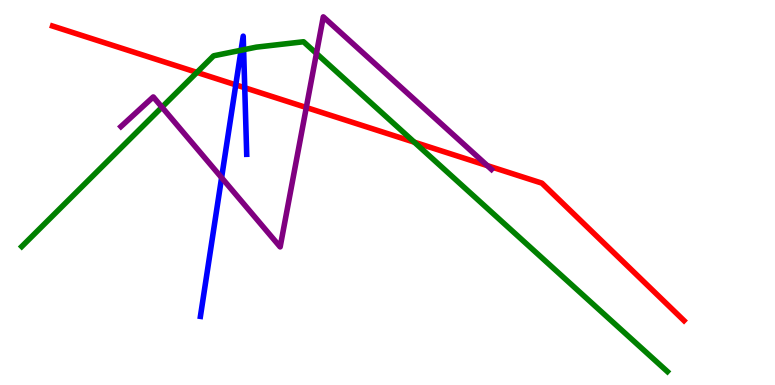[{'lines': ['blue', 'red'], 'intersections': [{'x': 3.04, 'y': 7.8}, {'x': 3.16, 'y': 7.72}]}, {'lines': ['green', 'red'], 'intersections': [{'x': 2.54, 'y': 8.12}, {'x': 5.35, 'y': 6.31}]}, {'lines': ['purple', 'red'], 'intersections': [{'x': 3.95, 'y': 7.21}, {'x': 6.29, 'y': 5.7}]}, {'lines': ['blue', 'green'], 'intersections': [{'x': 3.11, 'y': 8.7}, {'x': 3.14, 'y': 8.71}]}, {'lines': ['blue', 'purple'], 'intersections': [{'x': 2.86, 'y': 5.38}]}, {'lines': ['green', 'purple'], 'intersections': [{'x': 2.09, 'y': 7.22}, {'x': 4.08, 'y': 8.61}]}]